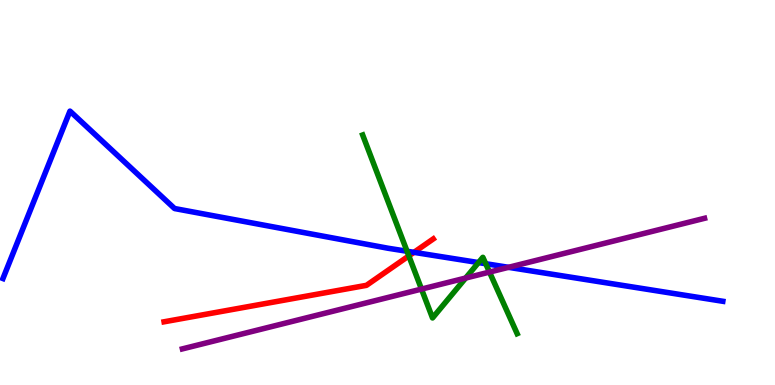[{'lines': ['blue', 'red'], 'intersections': [{'x': 5.34, 'y': 3.45}]}, {'lines': ['green', 'red'], 'intersections': [{'x': 5.28, 'y': 3.35}]}, {'lines': ['purple', 'red'], 'intersections': []}, {'lines': ['blue', 'green'], 'intersections': [{'x': 5.25, 'y': 3.47}, {'x': 6.17, 'y': 3.18}, {'x': 6.27, 'y': 3.15}]}, {'lines': ['blue', 'purple'], 'intersections': [{'x': 6.56, 'y': 3.06}]}, {'lines': ['green', 'purple'], 'intersections': [{'x': 5.44, 'y': 2.49}, {'x': 6.01, 'y': 2.78}, {'x': 6.32, 'y': 2.93}]}]